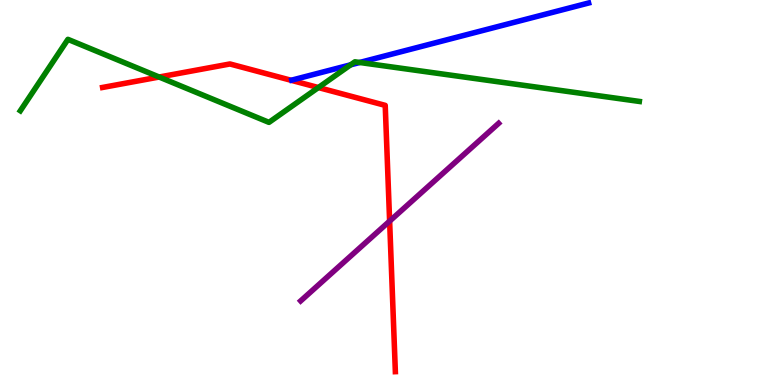[{'lines': ['blue', 'red'], 'intersections': []}, {'lines': ['green', 'red'], 'intersections': [{'x': 2.05, 'y': 8.0}, {'x': 4.11, 'y': 7.73}]}, {'lines': ['purple', 'red'], 'intersections': [{'x': 5.03, 'y': 4.26}]}, {'lines': ['blue', 'green'], 'intersections': [{'x': 4.52, 'y': 8.32}, {'x': 4.64, 'y': 8.38}]}, {'lines': ['blue', 'purple'], 'intersections': []}, {'lines': ['green', 'purple'], 'intersections': []}]